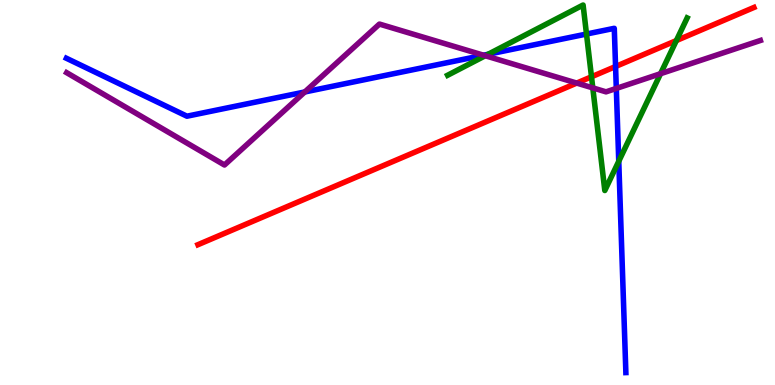[{'lines': ['blue', 'red'], 'intersections': [{'x': 7.94, 'y': 8.27}]}, {'lines': ['green', 'red'], 'intersections': [{'x': 7.63, 'y': 8.01}, {'x': 8.73, 'y': 8.95}]}, {'lines': ['purple', 'red'], 'intersections': [{'x': 7.44, 'y': 7.84}]}, {'lines': ['blue', 'green'], 'intersections': [{'x': 6.3, 'y': 8.59}, {'x': 7.57, 'y': 9.12}, {'x': 7.98, 'y': 5.81}]}, {'lines': ['blue', 'purple'], 'intersections': [{'x': 3.93, 'y': 7.61}, {'x': 6.24, 'y': 8.57}, {'x': 7.95, 'y': 7.7}]}, {'lines': ['green', 'purple'], 'intersections': [{'x': 6.26, 'y': 8.55}, {'x': 7.65, 'y': 7.72}, {'x': 8.52, 'y': 8.09}]}]